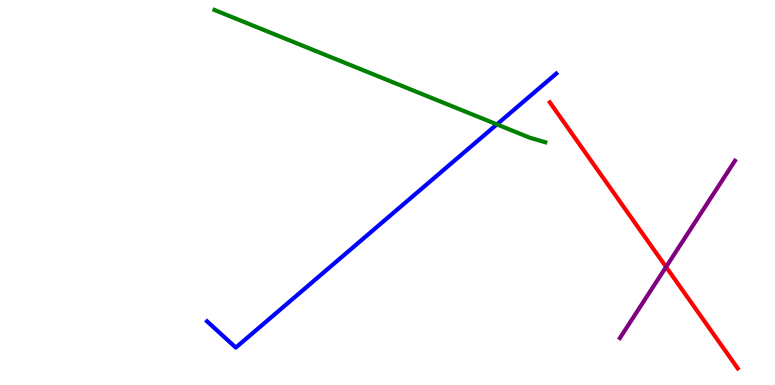[{'lines': ['blue', 'red'], 'intersections': []}, {'lines': ['green', 'red'], 'intersections': []}, {'lines': ['purple', 'red'], 'intersections': [{'x': 8.59, 'y': 3.07}]}, {'lines': ['blue', 'green'], 'intersections': [{'x': 6.41, 'y': 6.77}]}, {'lines': ['blue', 'purple'], 'intersections': []}, {'lines': ['green', 'purple'], 'intersections': []}]